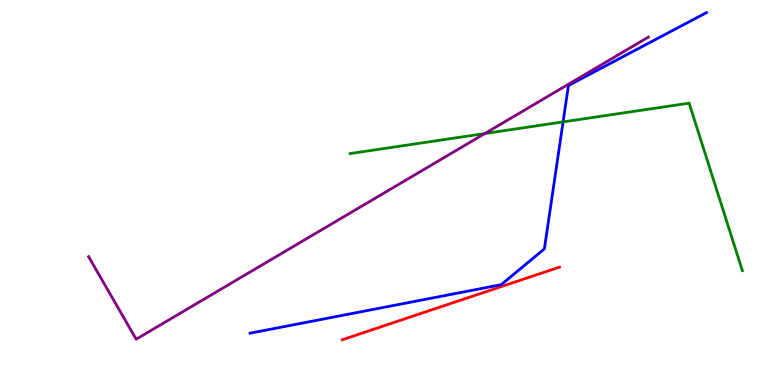[{'lines': ['blue', 'red'], 'intersections': []}, {'lines': ['green', 'red'], 'intersections': []}, {'lines': ['purple', 'red'], 'intersections': []}, {'lines': ['blue', 'green'], 'intersections': [{'x': 7.27, 'y': 6.83}]}, {'lines': ['blue', 'purple'], 'intersections': []}, {'lines': ['green', 'purple'], 'intersections': [{'x': 6.26, 'y': 6.53}]}]